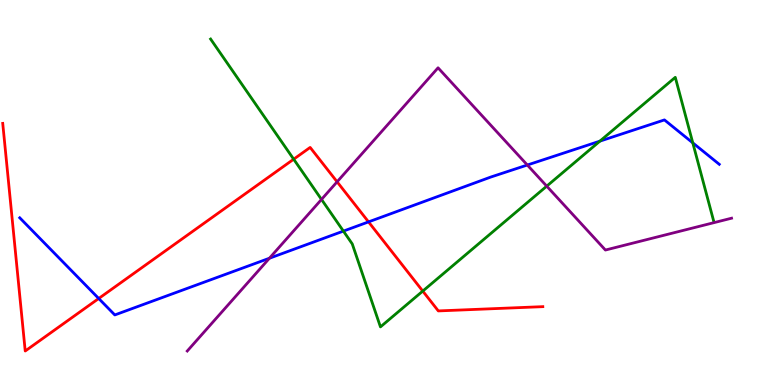[{'lines': ['blue', 'red'], 'intersections': [{'x': 1.27, 'y': 2.25}, {'x': 4.76, 'y': 4.24}]}, {'lines': ['green', 'red'], 'intersections': [{'x': 3.79, 'y': 5.86}, {'x': 5.46, 'y': 2.44}]}, {'lines': ['purple', 'red'], 'intersections': [{'x': 4.35, 'y': 5.28}]}, {'lines': ['blue', 'green'], 'intersections': [{'x': 4.43, 'y': 4.0}, {'x': 7.74, 'y': 6.33}, {'x': 8.94, 'y': 6.29}]}, {'lines': ['blue', 'purple'], 'intersections': [{'x': 3.48, 'y': 3.29}, {'x': 6.8, 'y': 5.71}]}, {'lines': ['green', 'purple'], 'intersections': [{'x': 4.15, 'y': 4.82}, {'x': 7.05, 'y': 5.16}]}]